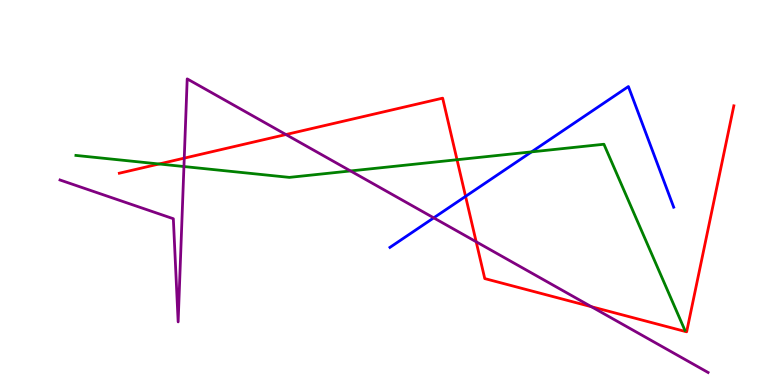[{'lines': ['blue', 'red'], 'intersections': [{'x': 6.01, 'y': 4.9}]}, {'lines': ['green', 'red'], 'intersections': [{'x': 2.05, 'y': 5.74}, {'x': 5.9, 'y': 5.85}]}, {'lines': ['purple', 'red'], 'intersections': [{'x': 2.38, 'y': 5.89}, {'x': 3.69, 'y': 6.51}, {'x': 6.14, 'y': 3.72}, {'x': 7.63, 'y': 2.03}]}, {'lines': ['blue', 'green'], 'intersections': [{'x': 6.86, 'y': 6.06}]}, {'lines': ['blue', 'purple'], 'intersections': [{'x': 5.6, 'y': 4.34}]}, {'lines': ['green', 'purple'], 'intersections': [{'x': 2.37, 'y': 5.67}, {'x': 4.52, 'y': 5.56}]}]